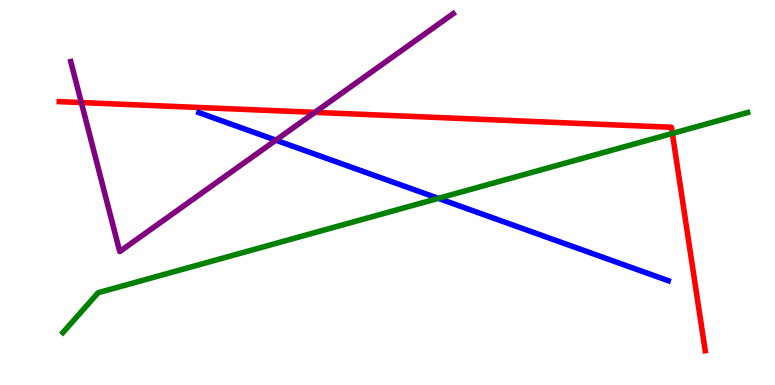[{'lines': ['blue', 'red'], 'intersections': []}, {'lines': ['green', 'red'], 'intersections': [{'x': 8.68, 'y': 6.53}]}, {'lines': ['purple', 'red'], 'intersections': [{'x': 1.05, 'y': 7.34}, {'x': 4.06, 'y': 7.08}]}, {'lines': ['blue', 'green'], 'intersections': [{'x': 5.66, 'y': 4.85}]}, {'lines': ['blue', 'purple'], 'intersections': [{'x': 3.56, 'y': 6.36}]}, {'lines': ['green', 'purple'], 'intersections': []}]